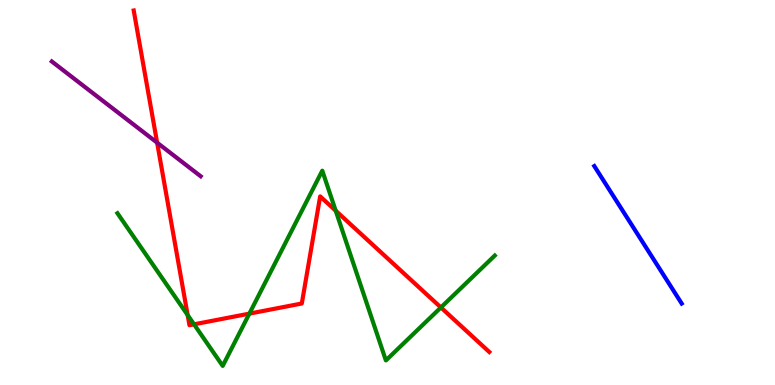[{'lines': ['blue', 'red'], 'intersections': []}, {'lines': ['green', 'red'], 'intersections': [{'x': 2.42, 'y': 1.82}, {'x': 2.5, 'y': 1.58}, {'x': 3.22, 'y': 1.85}, {'x': 4.33, 'y': 4.53}, {'x': 5.69, 'y': 2.01}]}, {'lines': ['purple', 'red'], 'intersections': [{'x': 2.03, 'y': 6.29}]}, {'lines': ['blue', 'green'], 'intersections': []}, {'lines': ['blue', 'purple'], 'intersections': []}, {'lines': ['green', 'purple'], 'intersections': []}]